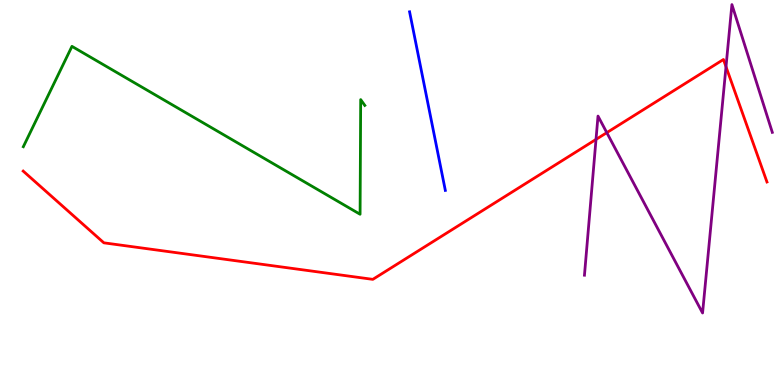[{'lines': ['blue', 'red'], 'intersections': []}, {'lines': ['green', 'red'], 'intersections': []}, {'lines': ['purple', 'red'], 'intersections': [{'x': 7.69, 'y': 6.38}, {'x': 7.83, 'y': 6.55}, {'x': 9.37, 'y': 8.27}]}, {'lines': ['blue', 'green'], 'intersections': []}, {'lines': ['blue', 'purple'], 'intersections': []}, {'lines': ['green', 'purple'], 'intersections': []}]